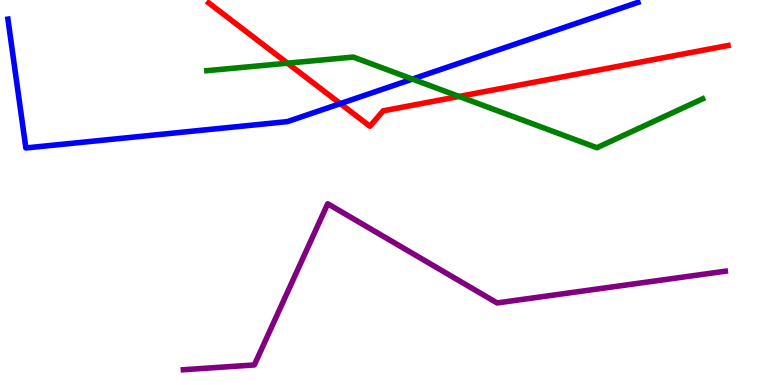[{'lines': ['blue', 'red'], 'intersections': [{'x': 4.39, 'y': 7.31}]}, {'lines': ['green', 'red'], 'intersections': [{'x': 3.71, 'y': 8.36}, {'x': 5.92, 'y': 7.49}]}, {'lines': ['purple', 'red'], 'intersections': []}, {'lines': ['blue', 'green'], 'intersections': [{'x': 5.32, 'y': 7.95}]}, {'lines': ['blue', 'purple'], 'intersections': []}, {'lines': ['green', 'purple'], 'intersections': []}]